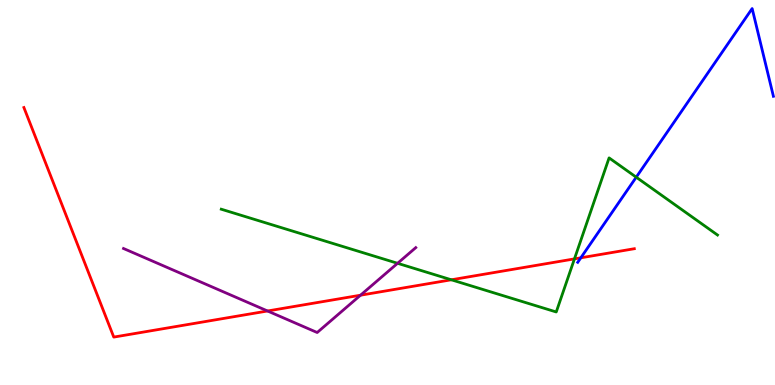[{'lines': ['blue', 'red'], 'intersections': [{'x': 7.49, 'y': 3.3}]}, {'lines': ['green', 'red'], 'intersections': [{'x': 5.82, 'y': 2.73}, {'x': 7.41, 'y': 3.28}]}, {'lines': ['purple', 'red'], 'intersections': [{'x': 3.45, 'y': 1.92}, {'x': 4.65, 'y': 2.33}]}, {'lines': ['blue', 'green'], 'intersections': [{'x': 8.21, 'y': 5.4}]}, {'lines': ['blue', 'purple'], 'intersections': []}, {'lines': ['green', 'purple'], 'intersections': [{'x': 5.13, 'y': 3.16}]}]